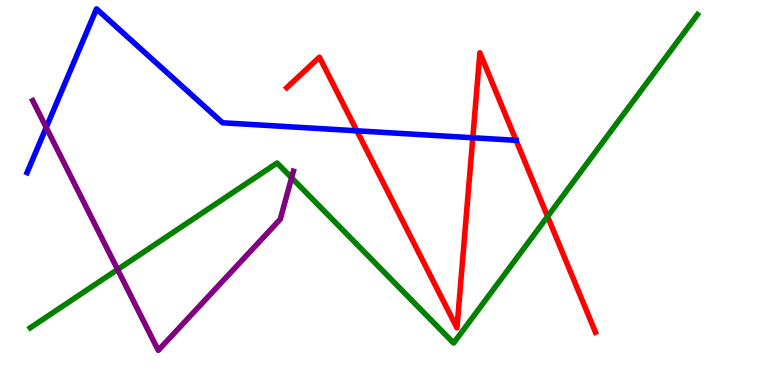[{'lines': ['blue', 'red'], 'intersections': [{'x': 4.6, 'y': 6.6}, {'x': 6.1, 'y': 6.42}, {'x': 6.66, 'y': 6.35}]}, {'lines': ['green', 'red'], 'intersections': [{'x': 7.07, 'y': 4.38}]}, {'lines': ['purple', 'red'], 'intersections': []}, {'lines': ['blue', 'green'], 'intersections': []}, {'lines': ['blue', 'purple'], 'intersections': [{'x': 0.596, 'y': 6.69}]}, {'lines': ['green', 'purple'], 'intersections': [{'x': 1.52, 'y': 3.0}, {'x': 3.76, 'y': 5.38}]}]